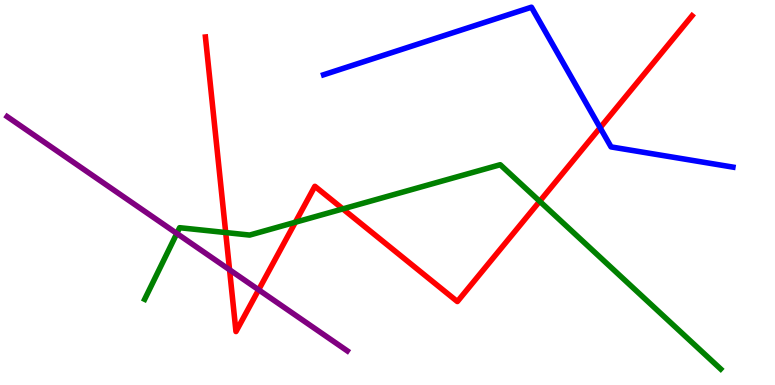[{'lines': ['blue', 'red'], 'intersections': [{'x': 7.74, 'y': 6.68}]}, {'lines': ['green', 'red'], 'intersections': [{'x': 2.91, 'y': 3.96}, {'x': 3.81, 'y': 4.23}, {'x': 4.42, 'y': 4.57}, {'x': 6.96, 'y': 4.77}]}, {'lines': ['purple', 'red'], 'intersections': [{'x': 2.96, 'y': 2.99}, {'x': 3.34, 'y': 2.47}]}, {'lines': ['blue', 'green'], 'intersections': []}, {'lines': ['blue', 'purple'], 'intersections': []}, {'lines': ['green', 'purple'], 'intersections': [{'x': 2.28, 'y': 3.94}]}]